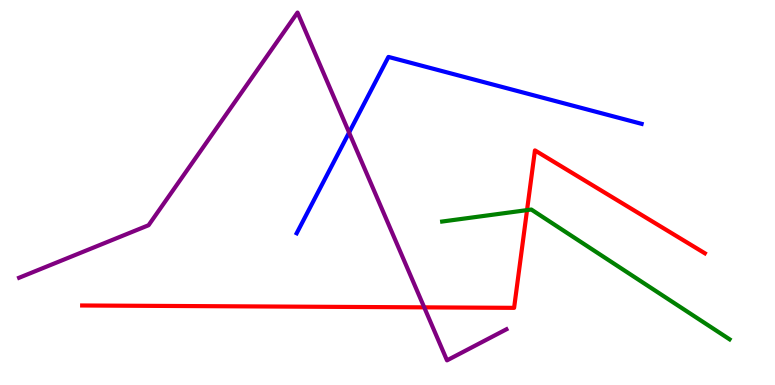[{'lines': ['blue', 'red'], 'intersections': []}, {'lines': ['green', 'red'], 'intersections': [{'x': 6.8, 'y': 4.54}]}, {'lines': ['purple', 'red'], 'intersections': [{'x': 5.47, 'y': 2.02}]}, {'lines': ['blue', 'green'], 'intersections': []}, {'lines': ['blue', 'purple'], 'intersections': [{'x': 4.5, 'y': 6.56}]}, {'lines': ['green', 'purple'], 'intersections': []}]